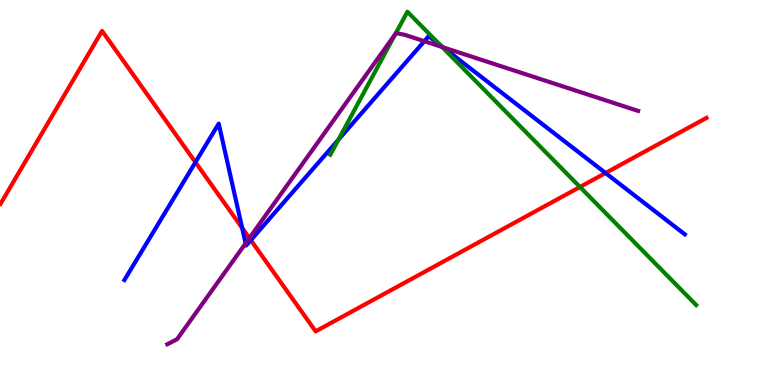[{'lines': ['blue', 'red'], 'intersections': [{'x': 2.52, 'y': 5.79}, {'x': 3.12, 'y': 4.08}, {'x': 3.24, 'y': 3.76}, {'x': 7.81, 'y': 5.51}]}, {'lines': ['green', 'red'], 'intersections': [{'x': 7.48, 'y': 5.14}]}, {'lines': ['purple', 'red'], 'intersections': [{'x': 3.22, 'y': 3.82}]}, {'lines': ['blue', 'green'], 'intersections': [{'x': 4.37, 'y': 6.37}, {'x': 5.68, 'y': 8.82}]}, {'lines': ['blue', 'purple'], 'intersections': [{'x': 3.17, 'y': 3.68}, {'x': 5.48, 'y': 8.93}, {'x': 5.72, 'y': 8.77}]}, {'lines': ['green', 'purple'], 'intersections': [{'x': 5.1, 'y': 9.13}, {'x': 5.71, 'y': 8.78}]}]